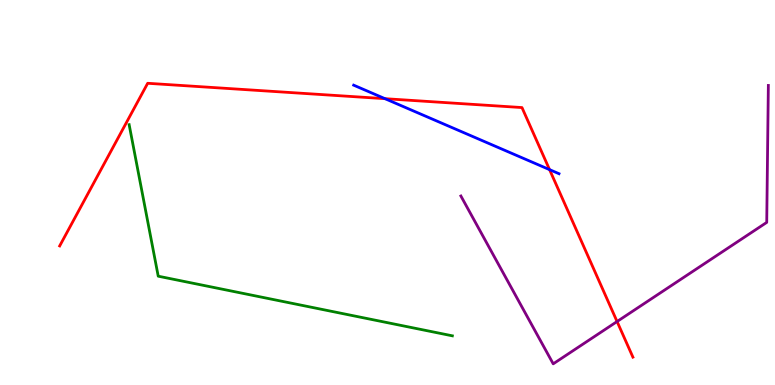[{'lines': ['blue', 'red'], 'intersections': [{'x': 4.97, 'y': 7.44}, {'x': 7.09, 'y': 5.59}]}, {'lines': ['green', 'red'], 'intersections': []}, {'lines': ['purple', 'red'], 'intersections': [{'x': 7.96, 'y': 1.65}]}, {'lines': ['blue', 'green'], 'intersections': []}, {'lines': ['blue', 'purple'], 'intersections': []}, {'lines': ['green', 'purple'], 'intersections': []}]